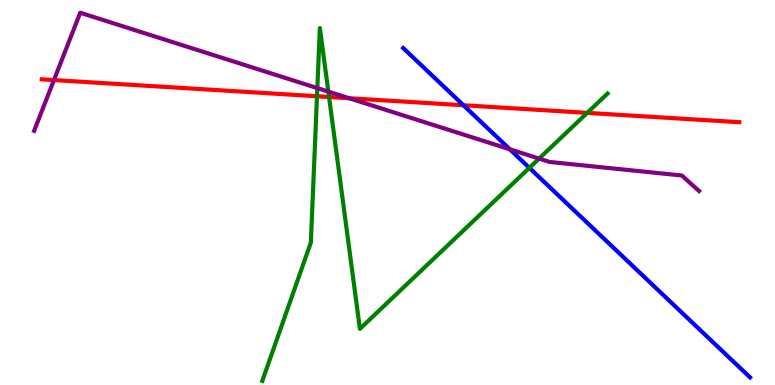[{'lines': ['blue', 'red'], 'intersections': [{'x': 5.98, 'y': 7.27}]}, {'lines': ['green', 'red'], 'intersections': [{'x': 4.09, 'y': 7.5}, {'x': 4.25, 'y': 7.48}, {'x': 7.58, 'y': 7.07}]}, {'lines': ['purple', 'red'], 'intersections': [{'x': 0.696, 'y': 7.92}, {'x': 4.51, 'y': 7.45}]}, {'lines': ['blue', 'green'], 'intersections': [{'x': 6.83, 'y': 5.64}]}, {'lines': ['blue', 'purple'], 'intersections': [{'x': 6.58, 'y': 6.12}]}, {'lines': ['green', 'purple'], 'intersections': [{'x': 4.09, 'y': 7.71}, {'x': 4.24, 'y': 7.62}, {'x': 6.96, 'y': 5.88}]}]